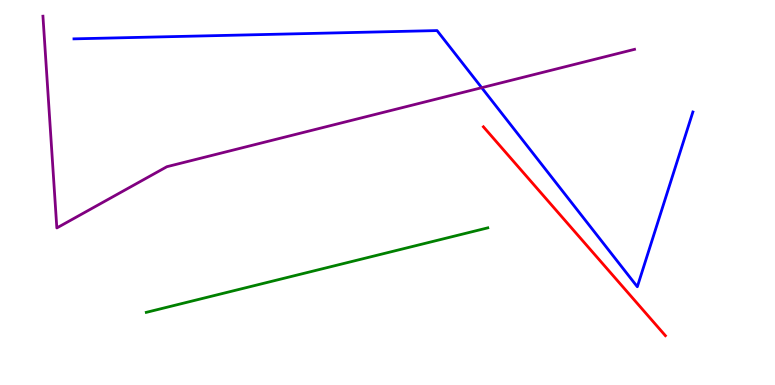[{'lines': ['blue', 'red'], 'intersections': []}, {'lines': ['green', 'red'], 'intersections': []}, {'lines': ['purple', 'red'], 'intersections': []}, {'lines': ['blue', 'green'], 'intersections': []}, {'lines': ['blue', 'purple'], 'intersections': [{'x': 6.22, 'y': 7.72}]}, {'lines': ['green', 'purple'], 'intersections': []}]